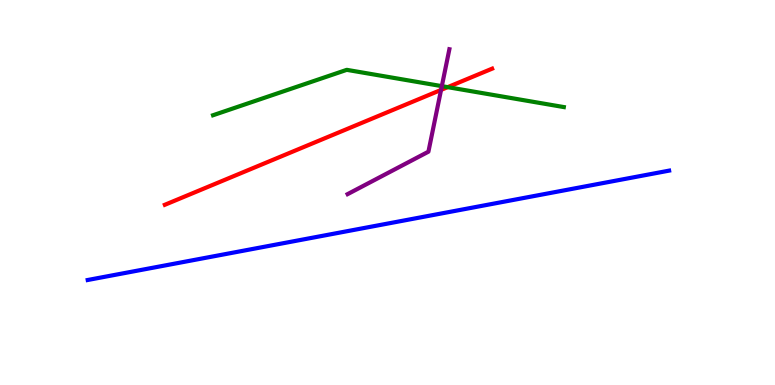[{'lines': ['blue', 'red'], 'intersections': []}, {'lines': ['green', 'red'], 'intersections': [{'x': 5.78, 'y': 7.74}]}, {'lines': ['purple', 'red'], 'intersections': [{'x': 5.69, 'y': 7.66}]}, {'lines': ['blue', 'green'], 'intersections': []}, {'lines': ['blue', 'purple'], 'intersections': []}, {'lines': ['green', 'purple'], 'intersections': [{'x': 5.7, 'y': 7.76}]}]